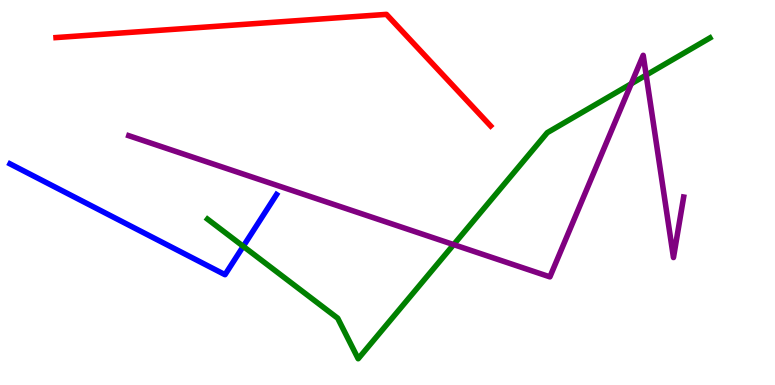[{'lines': ['blue', 'red'], 'intersections': []}, {'lines': ['green', 'red'], 'intersections': []}, {'lines': ['purple', 'red'], 'intersections': []}, {'lines': ['blue', 'green'], 'intersections': [{'x': 3.14, 'y': 3.6}]}, {'lines': ['blue', 'purple'], 'intersections': []}, {'lines': ['green', 'purple'], 'intersections': [{'x': 5.85, 'y': 3.65}, {'x': 8.14, 'y': 7.82}, {'x': 8.34, 'y': 8.05}]}]